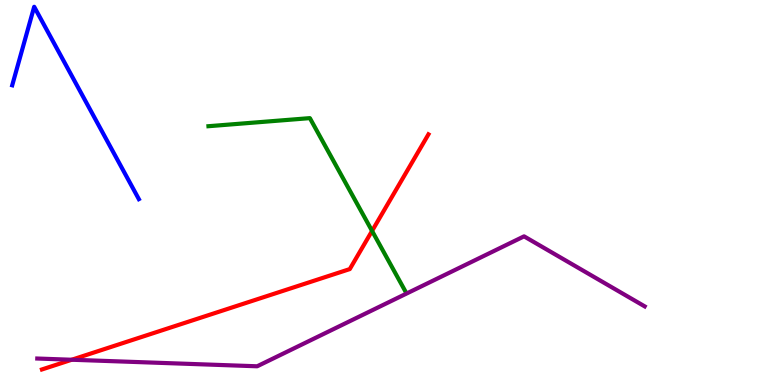[{'lines': ['blue', 'red'], 'intersections': []}, {'lines': ['green', 'red'], 'intersections': [{'x': 4.8, 'y': 4.0}]}, {'lines': ['purple', 'red'], 'intersections': [{'x': 0.925, 'y': 0.656}]}, {'lines': ['blue', 'green'], 'intersections': []}, {'lines': ['blue', 'purple'], 'intersections': []}, {'lines': ['green', 'purple'], 'intersections': []}]